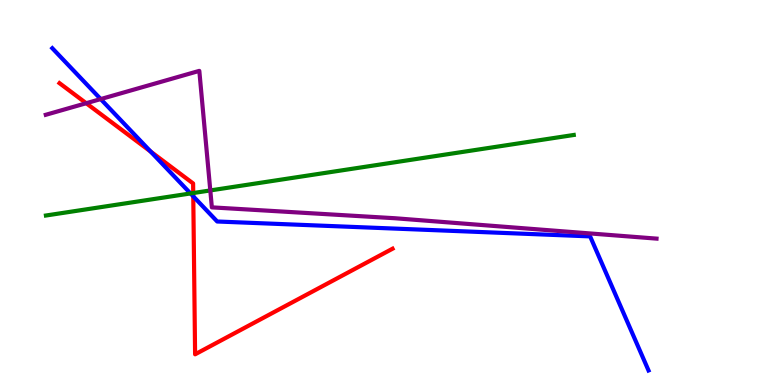[{'lines': ['blue', 'red'], 'intersections': [{'x': 1.94, 'y': 6.06}, {'x': 2.49, 'y': 4.9}]}, {'lines': ['green', 'red'], 'intersections': [{'x': 2.49, 'y': 4.99}]}, {'lines': ['purple', 'red'], 'intersections': [{'x': 1.11, 'y': 7.32}]}, {'lines': ['blue', 'green'], 'intersections': [{'x': 2.46, 'y': 4.98}]}, {'lines': ['blue', 'purple'], 'intersections': [{'x': 1.3, 'y': 7.43}]}, {'lines': ['green', 'purple'], 'intersections': [{'x': 2.71, 'y': 5.05}]}]